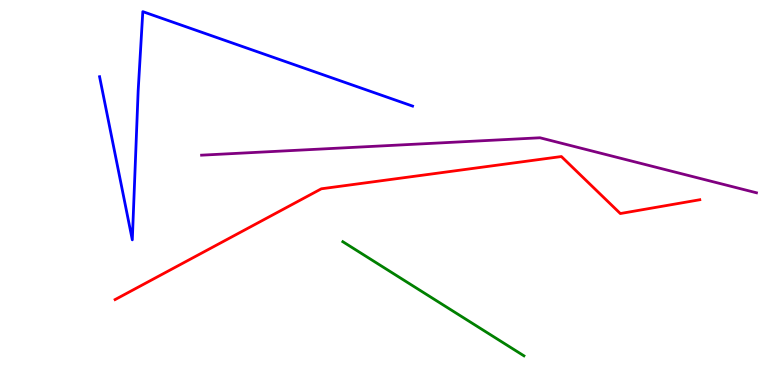[{'lines': ['blue', 'red'], 'intersections': []}, {'lines': ['green', 'red'], 'intersections': []}, {'lines': ['purple', 'red'], 'intersections': []}, {'lines': ['blue', 'green'], 'intersections': []}, {'lines': ['blue', 'purple'], 'intersections': []}, {'lines': ['green', 'purple'], 'intersections': []}]